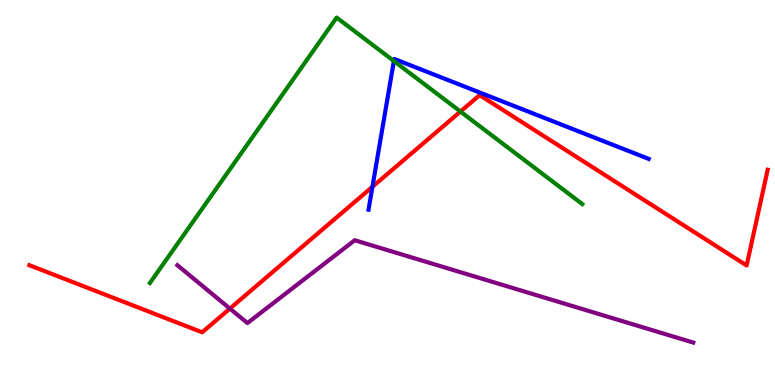[{'lines': ['blue', 'red'], 'intersections': [{'x': 4.81, 'y': 5.15}]}, {'lines': ['green', 'red'], 'intersections': [{'x': 5.94, 'y': 7.1}]}, {'lines': ['purple', 'red'], 'intersections': [{'x': 2.97, 'y': 1.98}]}, {'lines': ['blue', 'green'], 'intersections': [{'x': 5.08, 'y': 8.42}]}, {'lines': ['blue', 'purple'], 'intersections': []}, {'lines': ['green', 'purple'], 'intersections': []}]